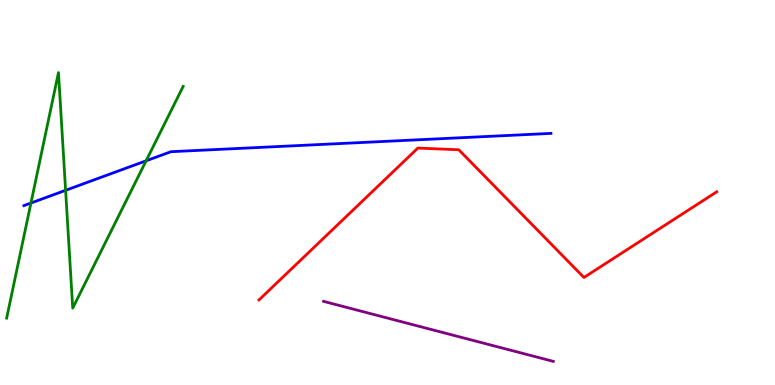[{'lines': ['blue', 'red'], 'intersections': []}, {'lines': ['green', 'red'], 'intersections': []}, {'lines': ['purple', 'red'], 'intersections': []}, {'lines': ['blue', 'green'], 'intersections': [{'x': 0.399, 'y': 4.73}, {'x': 0.846, 'y': 5.06}, {'x': 1.89, 'y': 5.82}]}, {'lines': ['blue', 'purple'], 'intersections': []}, {'lines': ['green', 'purple'], 'intersections': []}]